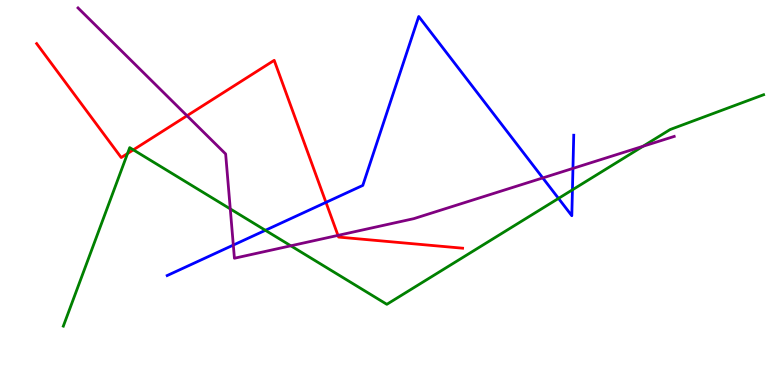[{'lines': ['blue', 'red'], 'intersections': [{'x': 4.21, 'y': 4.74}]}, {'lines': ['green', 'red'], 'intersections': [{'x': 1.65, 'y': 6.01}, {'x': 1.72, 'y': 6.11}]}, {'lines': ['purple', 'red'], 'intersections': [{'x': 2.41, 'y': 6.99}, {'x': 4.36, 'y': 3.89}]}, {'lines': ['blue', 'green'], 'intersections': [{'x': 3.42, 'y': 4.02}, {'x': 7.21, 'y': 4.85}, {'x': 7.39, 'y': 5.07}]}, {'lines': ['blue', 'purple'], 'intersections': [{'x': 3.01, 'y': 3.63}, {'x': 7.0, 'y': 5.38}, {'x': 7.39, 'y': 5.63}]}, {'lines': ['green', 'purple'], 'intersections': [{'x': 2.97, 'y': 4.57}, {'x': 3.75, 'y': 3.62}, {'x': 8.3, 'y': 6.2}]}]